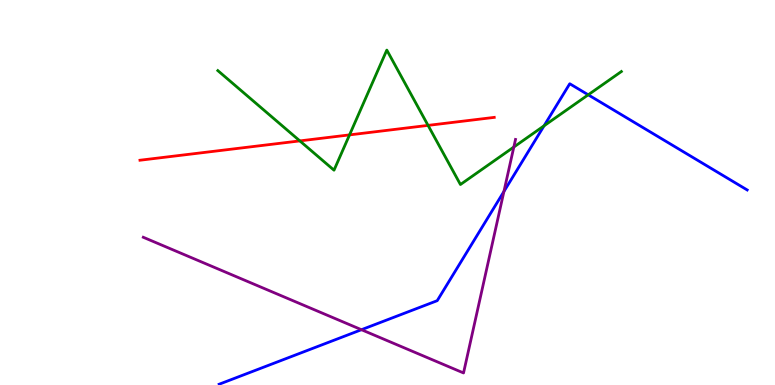[{'lines': ['blue', 'red'], 'intersections': []}, {'lines': ['green', 'red'], 'intersections': [{'x': 3.87, 'y': 6.34}, {'x': 4.51, 'y': 6.5}, {'x': 5.52, 'y': 6.74}]}, {'lines': ['purple', 'red'], 'intersections': []}, {'lines': ['blue', 'green'], 'intersections': [{'x': 7.02, 'y': 6.73}, {'x': 7.59, 'y': 7.54}]}, {'lines': ['blue', 'purple'], 'intersections': [{'x': 4.66, 'y': 1.44}, {'x': 6.5, 'y': 5.03}]}, {'lines': ['green', 'purple'], 'intersections': [{'x': 6.63, 'y': 6.18}]}]